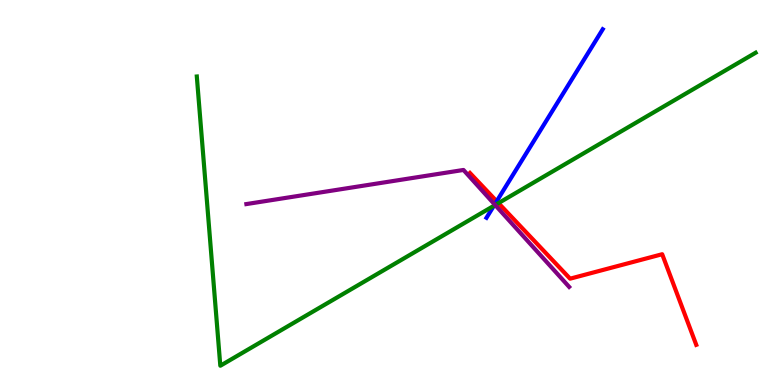[{'lines': ['blue', 'red'], 'intersections': [{'x': 6.41, 'y': 4.77}]}, {'lines': ['green', 'red'], 'intersections': [{'x': 6.43, 'y': 4.72}]}, {'lines': ['purple', 'red'], 'intersections': []}, {'lines': ['blue', 'green'], 'intersections': [{'x': 6.37, 'y': 4.65}]}, {'lines': ['blue', 'purple'], 'intersections': [{'x': 6.38, 'y': 4.69}]}, {'lines': ['green', 'purple'], 'intersections': [{'x': 6.39, 'y': 4.67}]}]